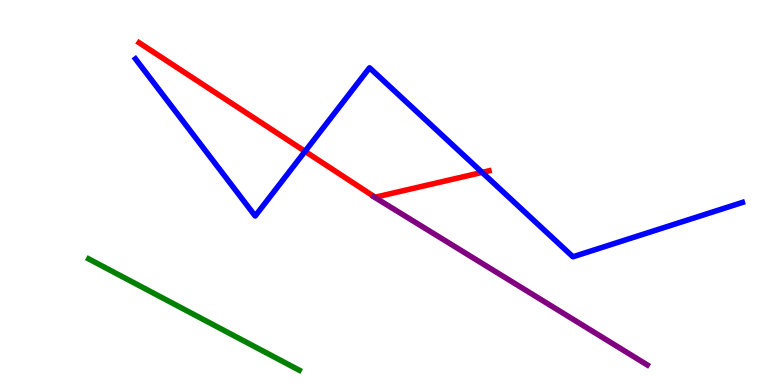[{'lines': ['blue', 'red'], 'intersections': [{'x': 3.94, 'y': 6.07}, {'x': 6.22, 'y': 5.52}]}, {'lines': ['green', 'red'], 'intersections': []}, {'lines': ['purple', 'red'], 'intersections': []}, {'lines': ['blue', 'green'], 'intersections': []}, {'lines': ['blue', 'purple'], 'intersections': []}, {'lines': ['green', 'purple'], 'intersections': []}]